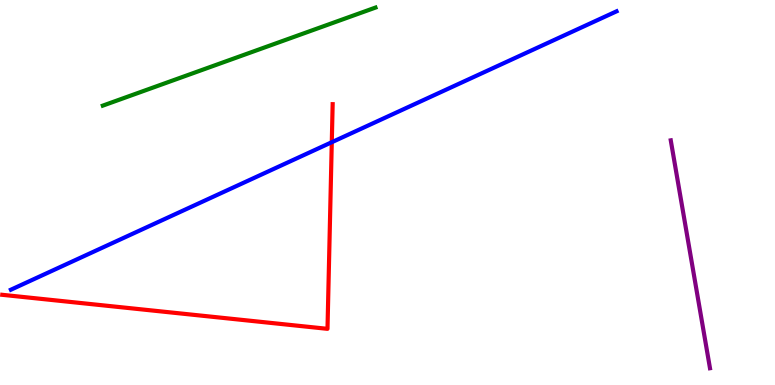[{'lines': ['blue', 'red'], 'intersections': [{'x': 4.28, 'y': 6.31}]}, {'lines': ['green', 'red'], 'intersections': []}, {'lines': ['purple', 'red'], 'intersections': []}, {'lines': ['blue', 'green'], 'intersections': []}, {'lines': ['blue', 'purple'], 'intersections': []}, {'lines': ['green', 'purple'], 'intersections': []}]